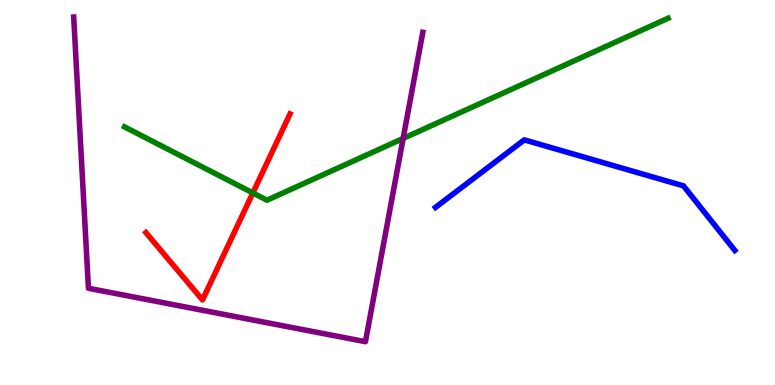[{'lines': ['blue', 'red'], 'intersections': []}, {'lines': ['green', 'red'], 'intersections': [{'x': 3.26, 'y': 4.99}]}, {'lines': ['purple', 'red'], 'intersections': []}, {'lines': ['blue', 'green'], 'intersections': []}, {'lines': ['blue', 'purple'], 'intersections': []}, {'lines': ['green', 'purple'], 'intersections': [{'x': 5.2, 'y': 6.4}]}]